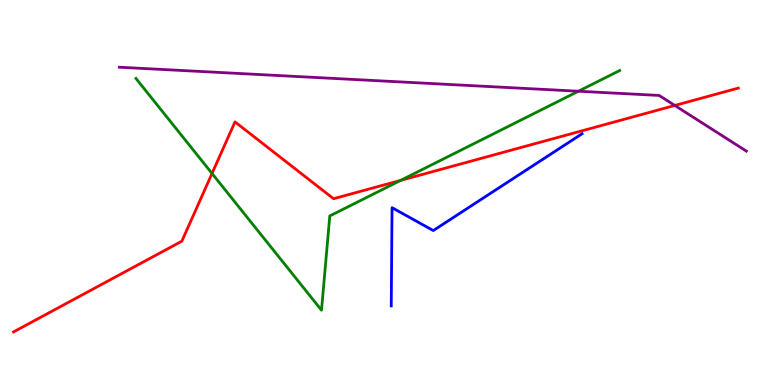[{'lines': ['blue', 'red'], 'intersections': []}, {'lines': ['green', 'red'], 'intersections': [{'x': 2.74, 'y': 5.49}, {'x': 5.17, 'y': 5.32}]}, {'lines': ['purple', 'red'], 'intersections': [{'x': 8.71, 'y': 7.26}]}, {'lines': ['blue', 'green'], 'intersections': []}, {'lines': ['blue', 'purple'], 'intersections': []}, {'lines': ['green', 'purple'], 'intersections': [{'x': 7.46, 'y': 7.63}]}]